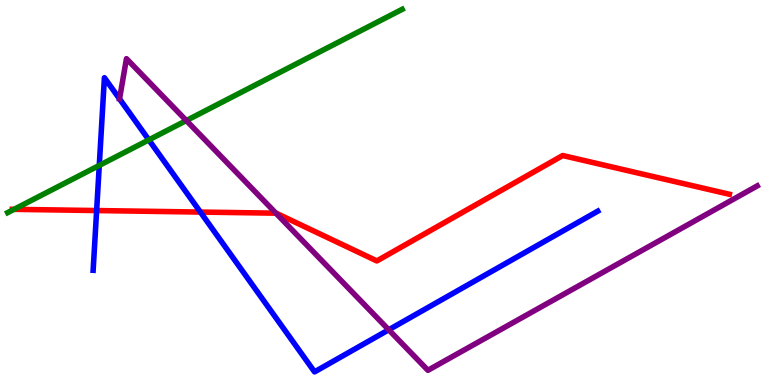[{'lines': ['blue', 'red'], 'intersections': [{'x': 1.25, 'y': 4.53}, {'x': 2.59, 'y': 4.49}]}, {'lines': ['green', 'red'], 'intersections': [{'x': 0.181, 'y': 4.56}]}, {'lines': ['purple', 'red'], 'intersections': [{'x': 3.56, 'y': 4.46}]}, {'lines': ['blue', 'green'], 'intersections': [{'x': 1.28, 'y': 5.7}, {'x': 1.92, 'y': 6.37}]}, {'lines': ['blue', 'purple'], 'intersections': [{'x': 5.02, 'y': 1.43}]}, {'lines': ['green', 'purple'], 'intersections': [{'x': 2.4, 'y': 6.87}]}]